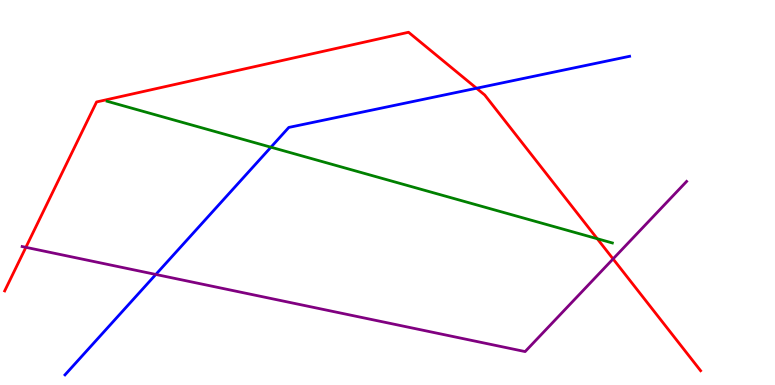[{'lines': ['blue', 'red'], 'intersections': [{'x': 6.15, 'y': 7.71}]}, {'lines': ['green', 'red'], 'intersections': [{'x': 7.71, 'y': 3.8}]}, {'lines': ['purple', 'red'], 'intersections': [{'x': 0.334, 'y': 3.58}, {'x': 7.91, 'y': 3.27}]}, {'lines': ['blue', 'green'], 'intersections': [{'x': 3.5, 'y': 6.18}]}, {'lines': ['blue', 'purple'], 'intersections': [{'x': 2.01, 'y': 2.87}]}, {'lines': ['green', 'purple'], 'intersections': []}]